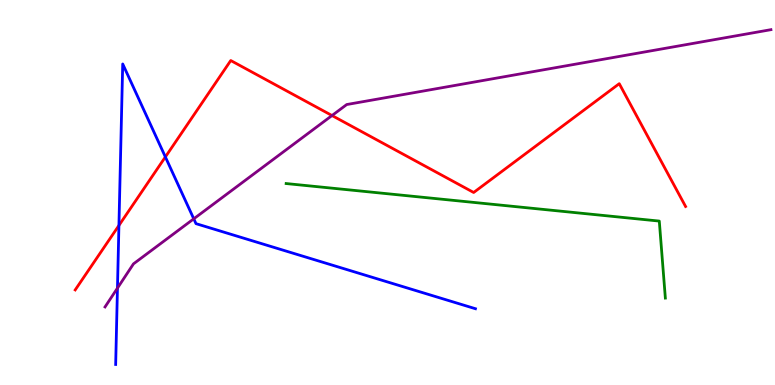[{'lines': ['blue', 'red'], 'intersections': [{'x': 1.53, 'y': 4.14}, {'x': 2.13, 'y': 5.92}]}, {'lines': ['green', 'red'], 'intersections': []}, {'lines': ['purple', 'red'], 'intersections': [{'x': 4.28, 'y': 7.0}]}, {'lines': ['blue', 'green'], 'intersections': []}, {'lines': ['blue', 'purple'], 'intersections': [{'x': 1.52, 'y': 2.52}, {'x': 2.5, 'y': 4.32}]}, {'lines': ['green', 'purple'], 'intersections': []}]